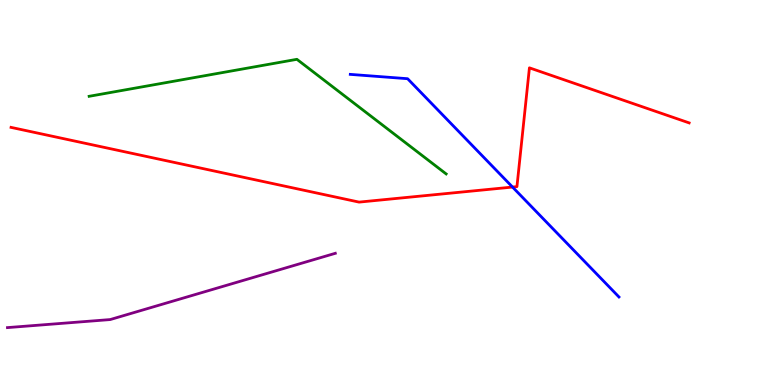[{'lines': ['blue', 'red'], 'intersections': [{'x': 6.61, 'y': 5.14}]}, {'lines': ['green', 'red'], 'intersections': []}, {'lines': ['purple', 'red'], 'intersections': []}, {'lines': ['blue', 'green'], 'intersections': []}, {'lines': ['blue', 'purple'], 'intersections': []}, {'lines': ['green', 'purple'], 'intersections': []}]